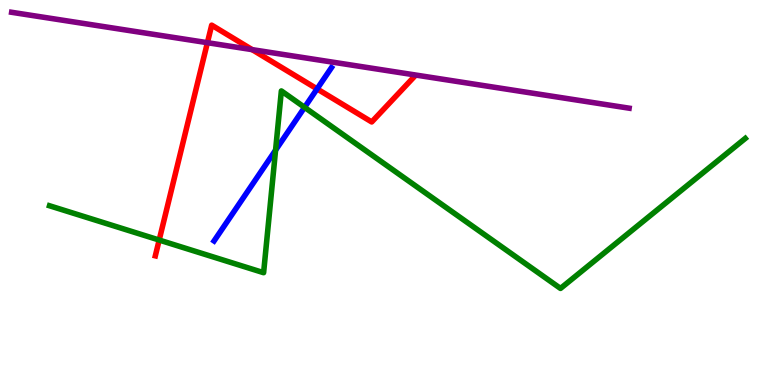[{'lines': ['blue', 'red'], 'intersections': [{'x': 4.09, 'y': 7.69}]}, {'lines': ['green', 'red'], 'intersections': [{'x': 2.05, 'y': 3.77}]}, {'lines': ['purple', 'red'], 'intersections': [{'x': 2.68, 'y': 8.89}, {'x': 3.25, 'y': 8.71}]}, {'lines': ['blue', 'green'], 'intersections': [{'x': 3.56, 'y': 6.1}, {'x': 3.93, 'y': 7.21}]}, {'lines': ['blue', 'purple'], 'intersections': []}, {'lines': ['green', 'purple'], 'intersections': []}]